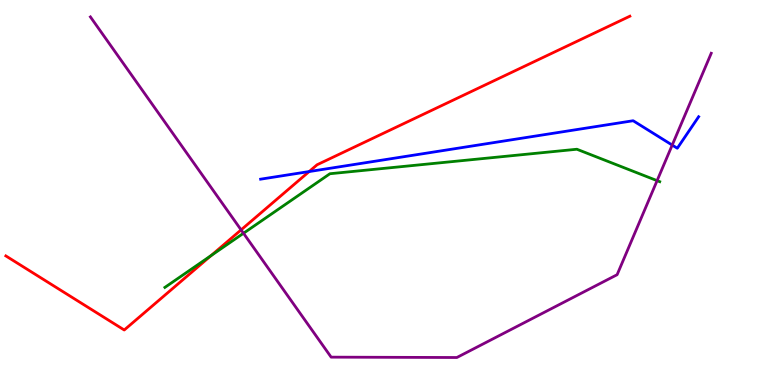[{'lines': ['blue', 'red'], 'intersections': [{'x': 3.99, 'y': 5.54}]}, {'lines': ['green', 'red'], 'intersections': [{'x': 2.72, 'y': 3.36}]}, {'lines': ['purple', 'red'], 'intersections': [{'x': 3.11, 'y': 4.03}]}, {'lines': ['blue', 'green'], 'intersections': []}, {'lines': ['blue', 'purple'], 'intersections': [{'x': 8.67, 'y': 6.23}]}, {'lines': ['green', 'purple'], 'intersections': [{'x': 3.14, 'y': 3.94}, {'x': 8.48, 'y': 5.31}]}]